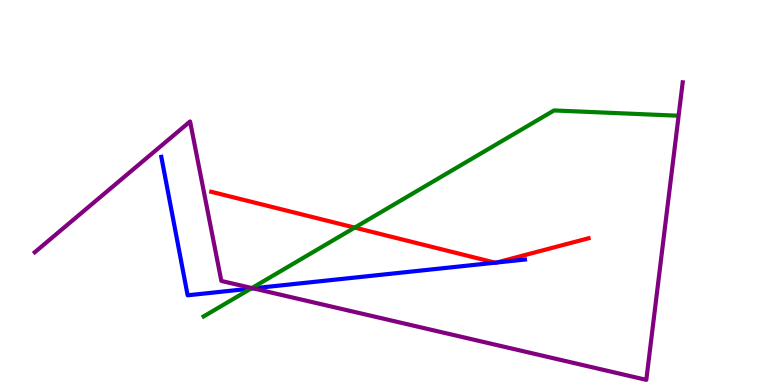[{'lines': ['blue', 'red'], 'intersections': [{'x': 6.39, 'y': 3.18}, {'x': 6.41, 'y': 3.18}]}, {'lines': ['green', 'red'], 'intersections': [{'x': 4.58, 'y': 4.09}]}, {'lines': ['purple', 'red'], 'intersections': []}, {'lines': ['blue', 'green'], 'intersections': [{'x': 3.24, 'y': 2.5}]}, {'lines': ['blue', 'purple'], 'intersections': [{'x': 3.27, 'y': 2.51}]}, {'lines': ['green', 'purple'], 'intersections': [{'x': 3.25, 'y': 2.52}]}]